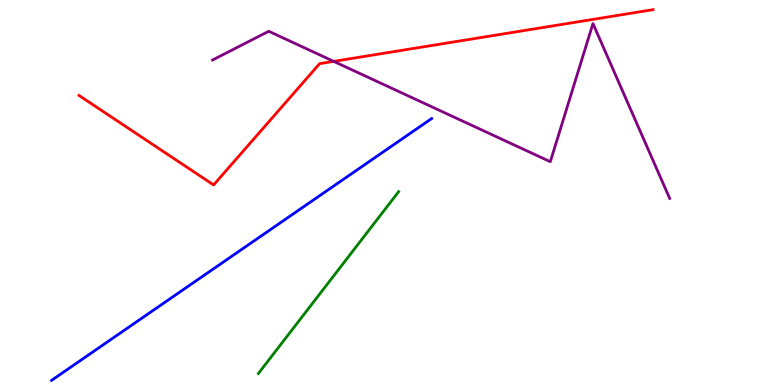[{'lines': ['blue', 'red'], 'intersections': []}, {'lines': ['green', 'red'], 'intersections': []}, {'lines': ['purple', 'red'], 'intersections': [{'x': 4.31, 'y': 8.41}]}, {'lines': ['blue', 'green'], 'intersections': []}, {'lines': ['blue', 'purple'], 'intersections': []}, {'lines': ['green', 'purple'], 'intersections': []}]